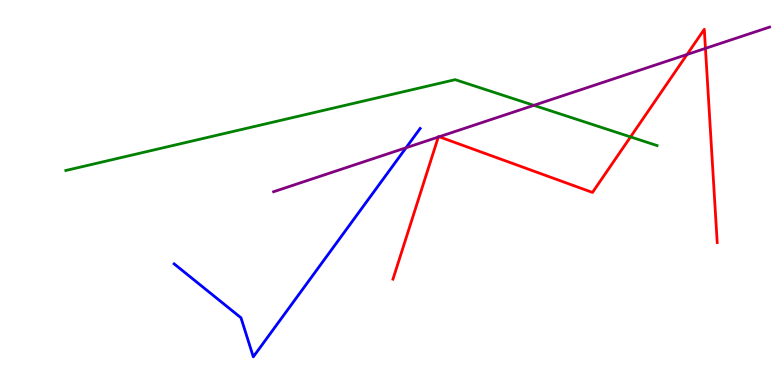[{'lines': ['blue', 'red'], 'intersections': []}, {'lines': ['green', 'red'], 'intersections': [{'x': 8.14, 'y': 6.44}]}, {'lines': ['purple', 'red'], 'intersections': [{'x': 5.66, 'y': 6.44}, {'x': 5.67, 'y': 6.45}, {'x': 8.86, 'y': 8.58}, {'x': 9.1, 'y': 8.74}]}, {'lines': ['blue', 'green'], 'intersections': []}, {'lines': ['blue', 'purple'], 'intersections': [{'x': 5.24, 'y': 6.16}]}, {'lines': ['green', 'purple'], 'intersections': [{'x': 6.89, 'y': 7.26}]}]